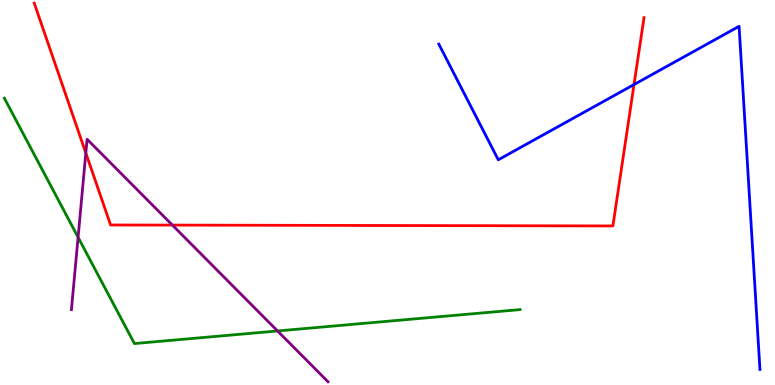[{'lines': ['blue', 'red'], 'intersections': [{'x': 8.18, 'y': 7.8}]}, {'lines': ['green', 'red'], 'intersections': []}, {'lines': ['purple', 'red'], 'intersections': [{'x': 1.11, 'y': 6.03}, {'x': 2.22, 'y': 4.15}]}, {'lines': ['blue', 'green'], 'intersections': []}, {'lines': ['blue', 'purple'], 'intersections': []}, {'lines': ['green', 'purple'], 'intersections': [{'x': 1.01, 'y': 3.84}, {'x': 3.58, 'y': 1.4}]}]